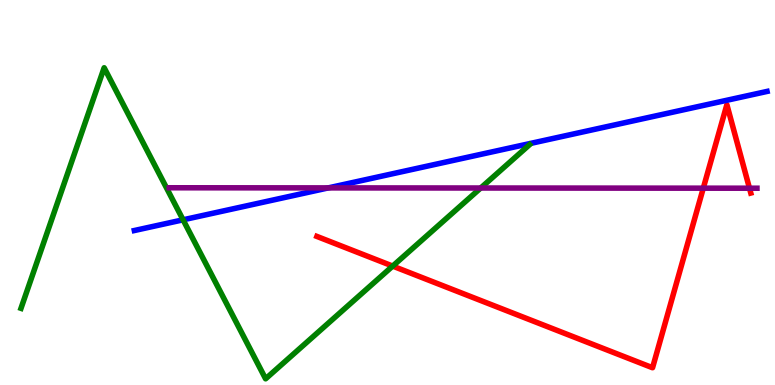[{'lines': ['blue', 'red'], 'intersections': []}, {'lines': ['green', 'red'], 'intersections': [{'x': 5.07, 'y': 3.09}]}, {'lines': ['purple', 'red'], 'intersections': [{'x': 9.07, 'y': 5.11}, {'x': 9.67, 'y': 5.11}]}, {'lines': ['blue', 'green'], 'intersections': [{'x': 2.36, 'y': 4.29}]}, {'lines': ['blue', 'purple'], 'intersections': [{'x': 4.24, 'y': 5.12}]}, {'lines': ['green', 'purple'], 'intersections': [{'x': 6.2, 'y': 5.12}]}]